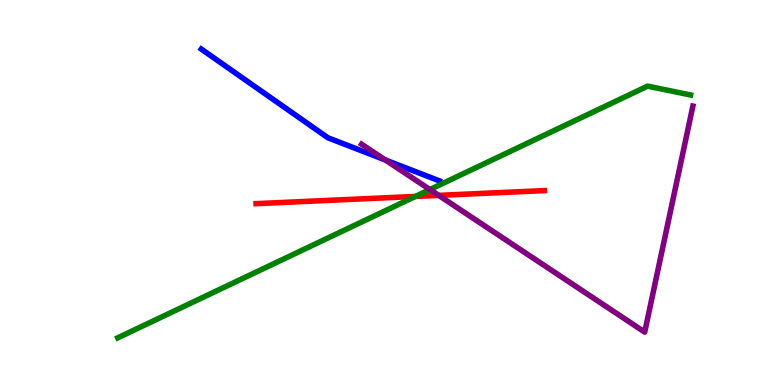[{'lines': ['blue', 'red'], 'intersections': []}, {'lines': ['green', 'red'], 'intersections': [{'x': 5.36, 'y': 4.9}]}, {'lines': ['purple', 'red'], 'intersections': [{'x': 5.66, 'y': 4.93}]}, {'lines': ['blue', 'green'], 'intersections': []}, {'lines': ['blue', 'purple'], 'intersections': [{'x': 4.97, 'y': 5.84}]}, {'lines': ['green', 'purple'], 'intersections': [{'x': 5.55, 'y': 5.08}]}]